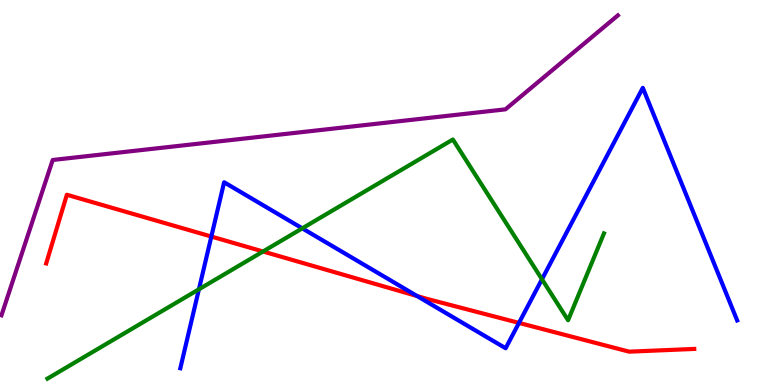[{'lines': ['blue', 'red'], 'intersections': [{'x': 2.73, 'y': 3.86}, {'x': 5.38, 'y': 2.31}, {'x': 6.7, 'y': 1.61}]}, {'lines': ['green', 'red'], 'intersections': [{'x': 3.39, 'y': 3.47}]}, {'lines': ['purple', 'red'], 'intersections': []}, {'lines': ['blue', 'green'], 'intersections': [{'x': 2.57, 'y': 2.49}, {'x': 3.9, 'y': 4.07}, {'x': 6.99, 'y': 2.75}]}, {'lines': ['blue', 'purple'], 'intersections': []}, {'lines': ['green', 'purple'], 'intersections': []}]